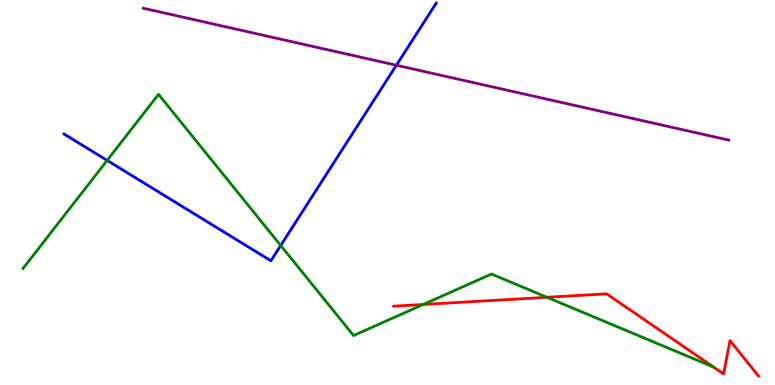[{'lines': ['blue', 'red'], 'intersections': []}, {'lines': ['green', 'red'], 'intersections': [{'x': 5.46, 'y': 2.09}, {'x': 7.06, 'y': 2.28}]}, {'lines': ['purple', 'red'], 'intersections': []}, {'lines': ['blue', 'green'], 'intersections': [{'x': 1.38, 'y': 5.83}, {'x': 3.62, 'y': 3.62}]}, {'lines': ['blue', 'purple'], 'intersections': [{'x': 5.11, 'y': 8.31}]}, {'lines': ['green', 'purple'], 'intersections': []}]